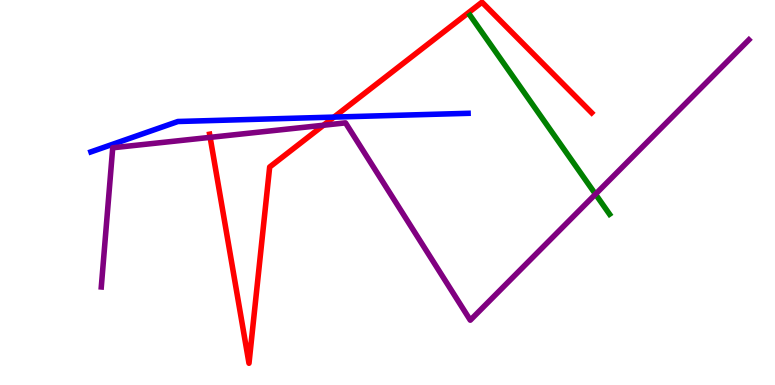[{'lines': ['blue', 'red'], 'intersections': [{'x': 4.31, 'y': 6.96}]}, {'lines': ['green', 'red'], 'intersections': []}, {'lines': ['purple', 'red'], 'intersections': [{'x': 2.71, 'y': 6.43}, {'x': 4.17, 'y': 6.75}]}, {'lines': ['blue', 'green'], 'intersections': []}, {'lines': ['blue', 'purple'], 'intersections': []}, {'lines': ['green', 'purple'], 'intersections': [{'x': 7.68, 'y': 4.96}]}]